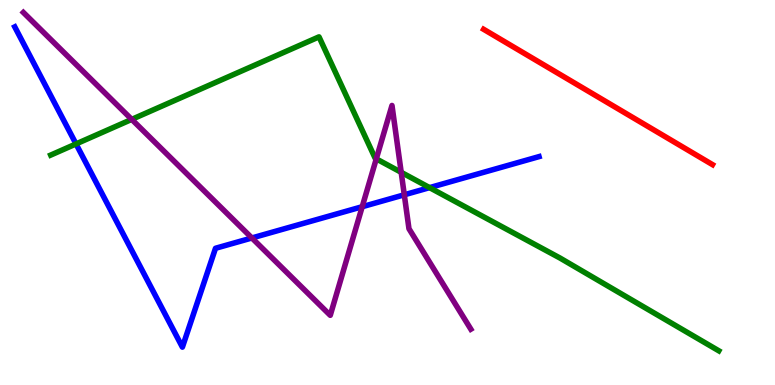[{'lines': ['blue', 'red'], 'intersections': []}, {'lines': ['green', 'red'], 'intersections': []}, {'lines': ['purple', 'red'], 'intersections': []}, {'lines': ['blue', 'green'], 'intersections': [{'x': 0.981, 'y': 6.26}, {'x': 5.54, 'y': 5.13}]}, {'lines': ['blue', 'purple'], 'intersections': [{'x': 3.25, 'y': 3.82}, {'x': 4.67, 'y': 4.63}, {'x': 5.22, 'y': 4.94}]}, {'lines': ['green', 'purple'], 'intersections': [{'x': 1.7, 'y': 6.9}, {'x': 4.86, 'y': 5.87}, {'x': 5.18, 'y': 5.52}]}]